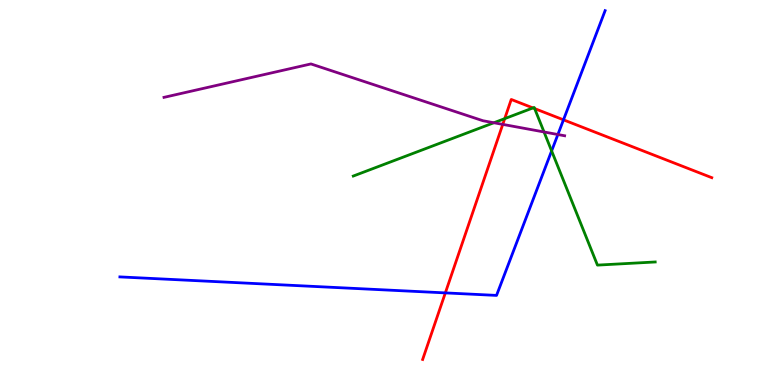[{'lines': ['blue', 'red'], 'intersections': [{'x': 5.75, 'y': 2.39}, {'x': 7.27, 'y': 6.89}]}, {'lines': ['green', 'red'], 'intersections': [{'x': 6.51, 'y': 6.92}, {'x': 6.88, 'y': 7.2}, {'x': 6.9, 'y': 7.18}]}, {'lines': ['purple', 'red'], 'intersections': [{'x': 6.49, 'y': 6.77}]}, {'lines': ['blue', 'green'], 'intersections': [{'x': 7.12, 'y': 6.08}]}, {'lines': ['blue', 'purple'], 'intersections': [{'x': 7.2, 'y': 6.51}]}, {'lines': ['green', 'purple'], 'intersections': [{'x': 6.37, 'y': 6.81}, {'x': 7.02, 'y': 6.57}]}]